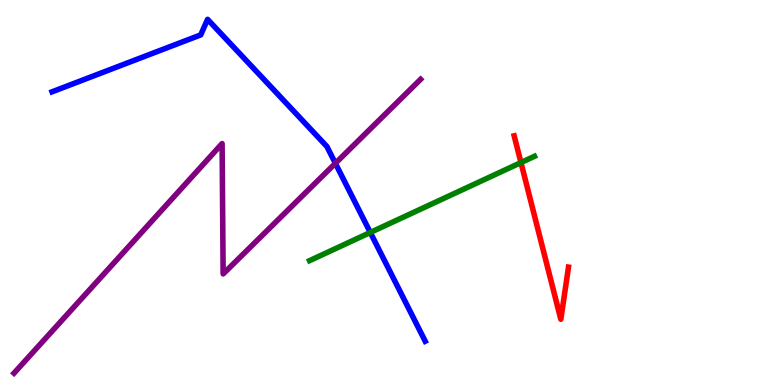[{'lines': ['blue', 'red'], 'intersections': []}, {'lines': ['green', 'red'], 'intersections': [{'x': 6.72, 'y': 5.78}]}, {'lines': ['purple', 'red'], 'intersections': []}, {'lines': ['blue', 'green'], 'intersections': [{'x': 4.78, 'y': 3.96}]}, {'lines': ['blue', 'purple'], 'intersections': [{'x': 4.33, 'y': 5.76}]}, {'lines': ['green', 'purple'], 'intersections': []}]